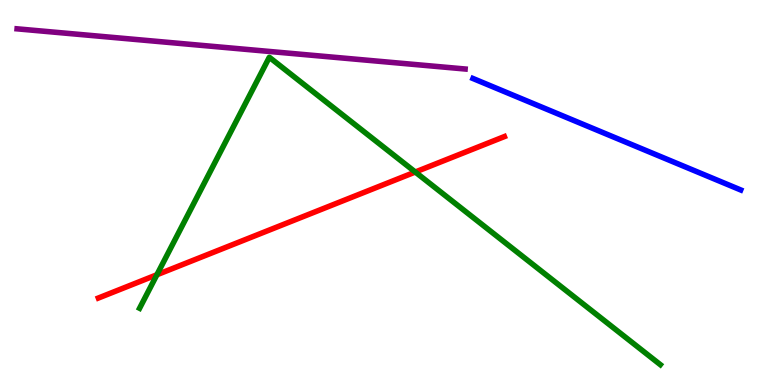[{'lines': ['blue', 'red'], 'intersections': []}, {'lines': ['green', 'red'], 'intersections': [{'x': 2.02, 'y': 2.86}, {'x': 5.36, 'y': 5.53}]}, {'lines': ['purple', 'red'], 'intersections': []}, {'lines': ['blue', 'green'], 'intersections': []}, {'lines': ['blue', 'purple'], 'intersections': []}, {'lines': ['green', 'purple'], 'intersections': []}]